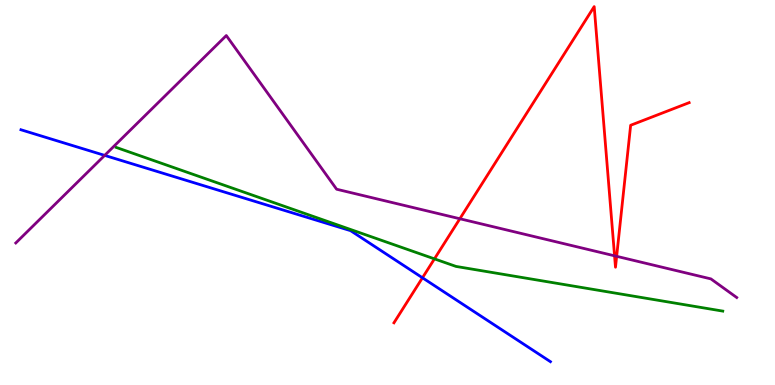[{'lines': ['blue', 'red'], 'intersections': [{'x': 5.45, 'y': 2.78}]}, {'lines': ['green', 'red'], 'intersections': [{'x': 5.61, 'y': 3.28}]}, {'lines': ['purple', 'red'], 'intersections': [{'x': 5.93, 'y': 4.32}, {'x': 7.93, 'y': 3.36}, {'x': 7.96, 'y': 3.34}]}, {'lines': ['blue', 'green'], 'intersections': []}, {'lines': ['blue', 'purple'], 'intersections': [{'x': 1.35, 'y': 5.96}]}, {'lines': ['green', 'purple'], 'intersections': []}]